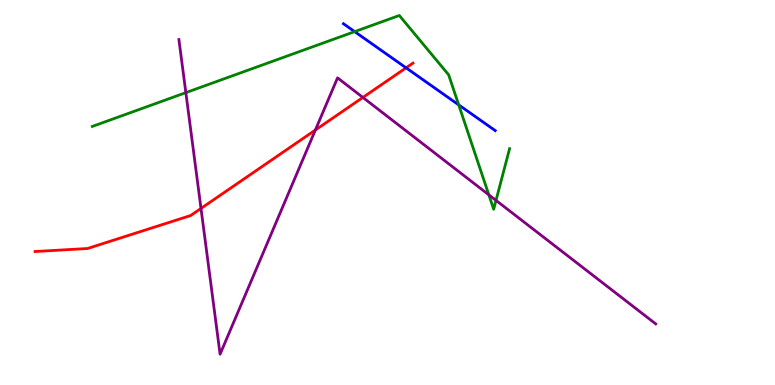[{'lines': ['blue', 'red'], 'intersections': [{'x': 5.24, 'y': 8.24}]}, {'lines': ['green', 'red'], 'intersections': []}, {'lines': ['purple', 'red'], 'intersections': [{'x': 2.59, 'y': 4.59}, {'x': 4.07, 'y': 6.62}, {'x': 4.68, 'y': 7.47}]}, {'lines': ['blue', 'green'], 'intersections': [{'x': 4.58, 'y': 9.18}, {'x': 5.92, 'y': 7.28}]}, {'lines': ['blue', 'purple'], 'intersections': []}, {'lines': ['green', 'purple'], 'intersections': [{'x': 2.4, 'y': 7.59}, {'x': 6.31, 'y': 4.94}, {'x': 6.4, 'y': 4.8}]}]